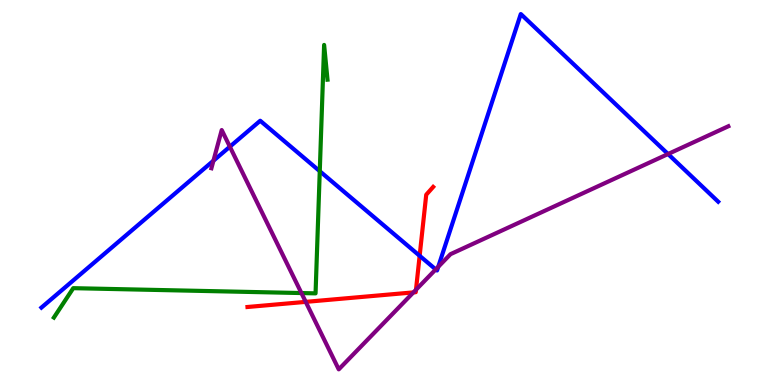[{'lines': ['blue', 'red'], 'intersections': [{'x': 5.41, 'y': 3.36}]}, {'lines': ['green', 'red'], 'intersections': []}, {'lines': ['purple', 'red'], 'intersections': [{'x': 3.94, 'y': 2.16}, {'x': 5.33, 'y': 2.41}, {'x': 5.37, 'y': 2.47}]}, {'lines': ['blue', 'green'], 'intersections': [{'x': 4.13, 'y': 5.55}]}, {'lines': ['blue', 'purple'], 'intersections': [{'x': 2.75, 'y': 5.83}, {'x': 2.97, 'y': 6.19}, {'x': 5.62, 'y': 3.0}, {'x': 5.65, 'y': 3.07}, {'x': 8.62, 'y': 6.0}]}, {'lines': ['green', 'purple'], 'intersections': [{'x': 3.89, 'y': 2.39}]}]